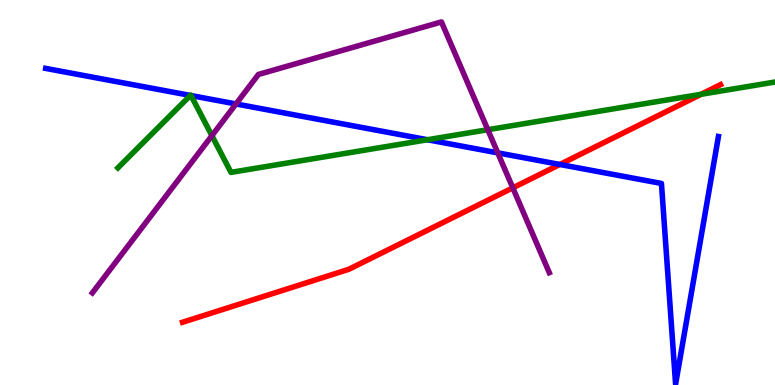[{'lines': ['blue', 'red'], 'intersections': [{'x': 7.22, 'y': 5.73}]}, {'lines': ['green', 'red'], 'intersections': [{'x': 9.05, 'y': 7.55}]}, {'lines': ['purple', 'red'], 'intersections': [{'x': 6.62, 'y': 5.12}]}, {'lines': ['blue', 'green'], 'intersections': [{'x': 2.46, 'y': 7.52}, {'x': 2.46, 'y': 7.52}, {'x': 5.52, 'y': 6.37}]}, {'lines': ['blue', 'purple'], 'intersections': [{'x': 3.05, 'y': 7.3}, {'x': 6.42, 'y': 6.03}]}, {'lines': ['green', 'purple'], 'intersections': [{'x': 2.73, 'y': 6.48}, {'x': 6.29, 'y': 6.63}]}]